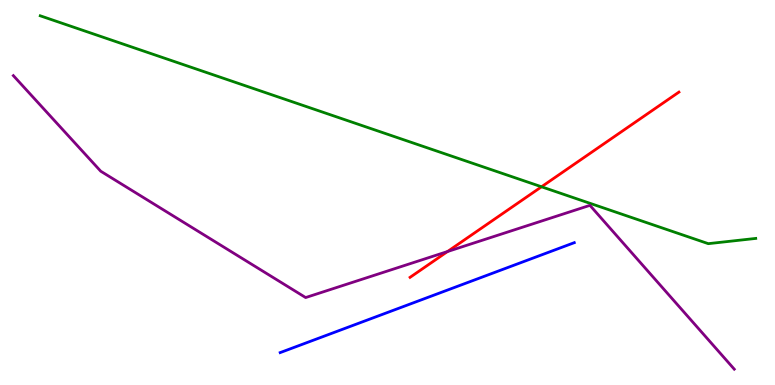[{'lines': ['blue', 'red'], 'intersections': []}, {'lines': ['green', 'red'], 'intersections': [{'x': 6.99, 'y': 5.15}]}, {'lines': ['purple', 'red'], 'intersections': [{'x': 5.77, 'y': 3.47}]}, {'lines': ['blue', 'green'], 'intersections': []}, {'lines': ['blue', 'purple'], 'intersections': []}, {'lines': ['green', 'purple'], 'intersections': []}]